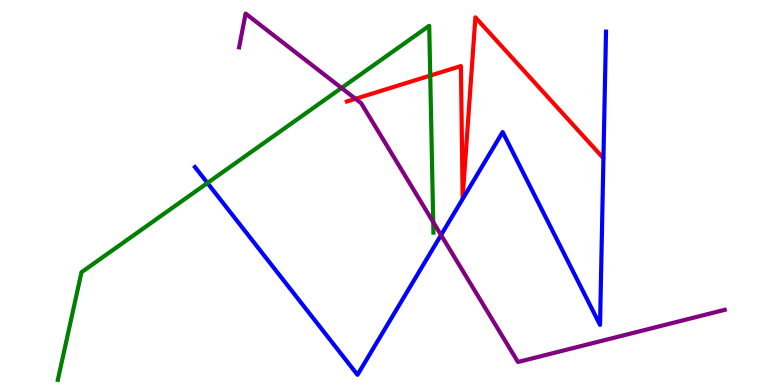[{'lines': ['blue', 'red'], 'intersections': []}, {'lines': ['green', 'red'], 'intersections': [{'x': 5.55, 'y': 8.04}]}, {'lines': ['purple', 'red'], 'intersections': [{'x': 4.59, 'y': 7.43}]}, {'lines': ['blue', 'green'], 'intersections': [{'x': 2.68, 'y': 5.25}]}, {'lines': ['blue', 'purple'], 'intersections': [{'x': 5.69, 'y': 3.89}]}, {'lines': ['green', 'purple'], 'intersections': [{'x': 4.41, 'y': 7.72}, {'x': 5.59, 'y': 4.23}]}]